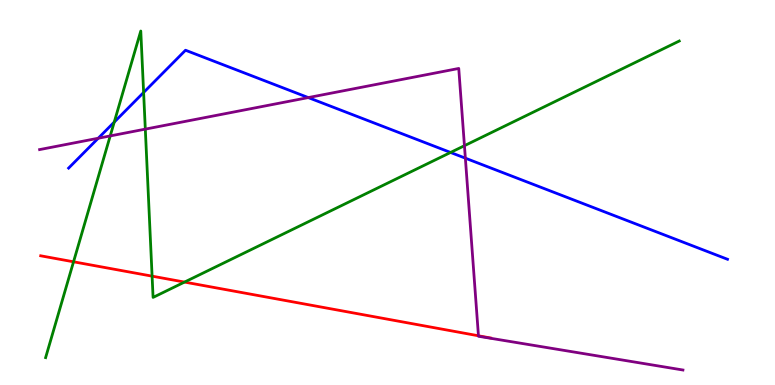[{'lines': ['blue', 'red'], 'intersections': []}, {'lines': ['green', 'red'], 'intersections': [{'x': 0.949, 'y': 3.2}, {'x': 1.96, 'y': 2.83}, {'x': 2.38, 'y': 2.67}]}, {'lines': ['purple', 'red'], 'intersections': [{'x': 6.17, 'y': 1.28}]}, {'lines': ['blue', 'green'], 'intersections': [{'x': 1.47, 'y': 6.83}, {'x': 1.85, 'y': 7.6}, {'x': 5.81, 'y': 6.04}]}, {'lines': ['blue', 'purple'], 'intersections': [{'x': 1.27, 'y': 6.41}, {'x': 3.98, 'y': 7.47}, {'x': 6.0, 'y': 5.89}]}, {'lines': ['green', 'purple'], 'intersections': [{'x': 1.42, 'y': 6.47}, {'x': 1.87, 'y': 6.65}, {'x': 5.99, 'y': 6.22}]}]